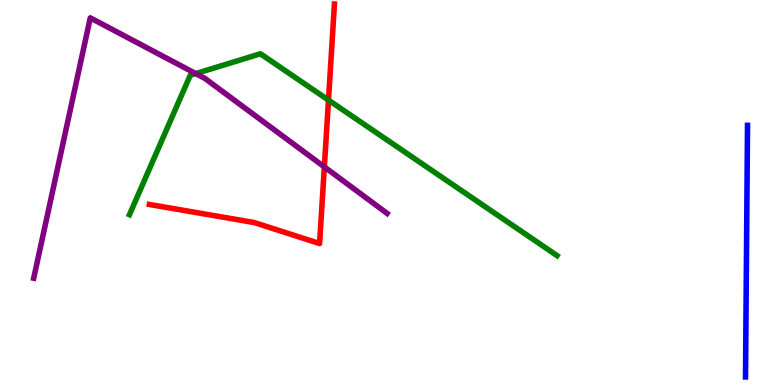[{'lines': ['blue', 'red'], 'intersections': []}, {'lines': ['green', 'red'], 'intersections': [{'x': 4.24, 'y': 7.4}]}, {'lines': ['purple', 'red'], 'intersections': [{'x': 4.19, 'y': 5.66}]}, {'lines': ['blue', 'green'], 'intersections': []}, {'lines': ['blue', 'purple'], 'intersections': []}, {'lines': ['green', 'purple'], 'intersections': [{'x': 2.53, 'y': 8.09}]}]